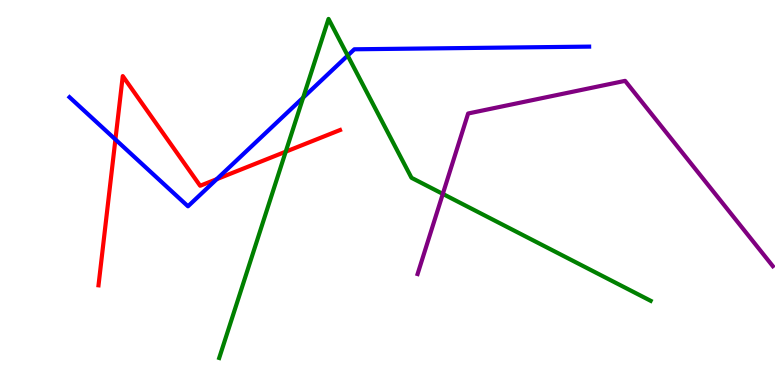[{'lines': ['blue', 'red'], 'intersections': [{'x': 1.49, 'y': 6.38}, {'x': 2.8, 'y': 5.35}]}, {'lines': ['green', 'red'], 'intersections': [{'x': 3.69, 'y': 6.06}]}, {'lines': ['purple', 'red'], 'intersections': []}, {'lines': ['blue', 'green'], 'intersections': [{'x': 3.91, 'y': 7.46}, {'x': 4.49, 'y': 8.56}]}, {'lines': ['blue', 'purple'], 'intersections': []}, {'lines': ['green', 'purple'], 'intersections': [{'x': 5.71, 'y': 4.96}]}]